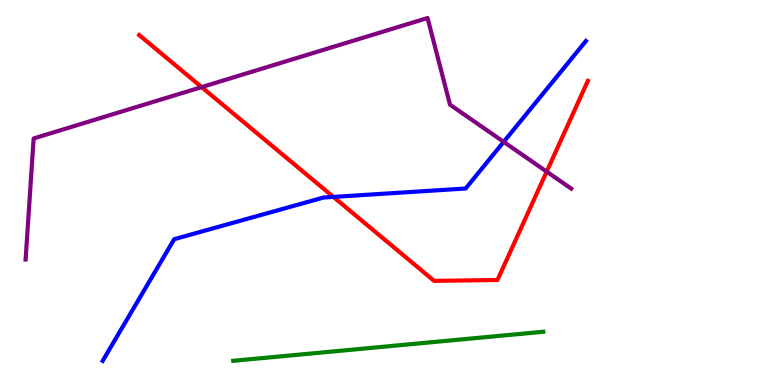[{'lines': ['blue', 'red'], 'intersections': [{'x': 4.3, 'y': 4.89}]}, {'lines': ['green', 'red'], 'intersections': []}, {'lines': ['purple', 'red'], 'intersections': [{'x': 2.6, 'y': 7.74}, {'x': 7.05, 'y': 5.54}]}, {'lines': ['blue', 'green'], 'intersections': []}, {'lines': ['blue', 'purple'], 'intersections': [{'x': 6.5, 'y': 6.32}]}, {'lines': ['green', 'purple'], 'intersections': []}]